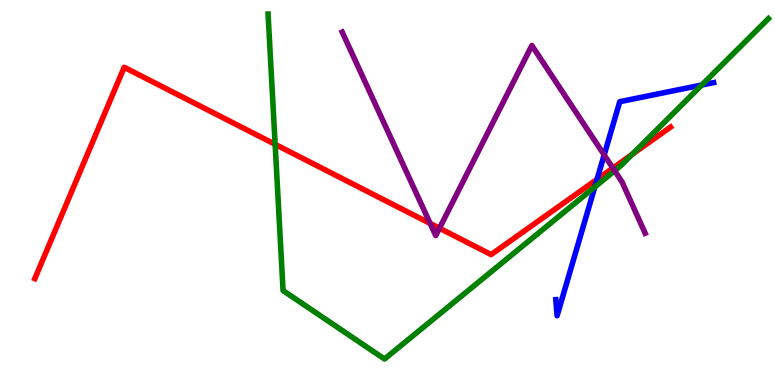[{'lines': ['blue', 'red'], 'intersections': [{'x': 7.7, 'y': 5.34}]}, {'lines': ['green', 'red'], 'intersections': [{'x': 3.55, 'y': 6.25}, {'x': 8.16, 'y': 5.99}]}, {'lines': ['purple', 'red'], 'intersections': [{'x': 5.55, 'y': 4.2}, {'x': 5.67, 'y': 4.07}, {'x': 7.91, 'y': 5.63}]}, {'lines': ['blue', 'green'], 'intersections': [{'x': 7.67, 'y': 5.14}, {'x': 9.06, 'y': 7.79}]}, {'lines': ['blue', 'purple'], 'intersections': [{'x': 7.8, 'y': 5.98}]}, {'lines': ['green', 'purple'], 'intersections': [{'x': 7.93, 'y': 5.56}]}]